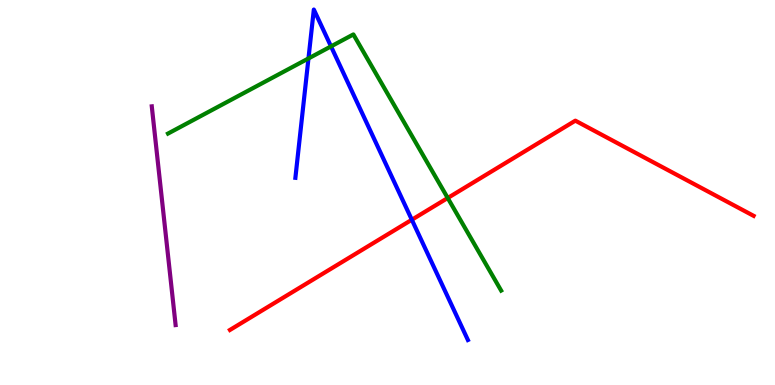[{'lines': ['blue', 'red'], 'intersections': [{'x': 5.31, 'y': 4.29}]}, {'lines': ['green', 'red'], 'intersections': [{'x': 5.78, 'y': 4.86}]}, {'lines': ['purple', 'red'], 'intersections': []}, {'lines': ['blue', 'green'], 'intersections': [{'x': 3.98, 'y': 8.48}, {'x': 4.27, 'y': 8.8}]}, {'lines': ['blue', 'purple'], 'intersections': []}, {'lines': ['green', 'purple'], 'intersections': []}]